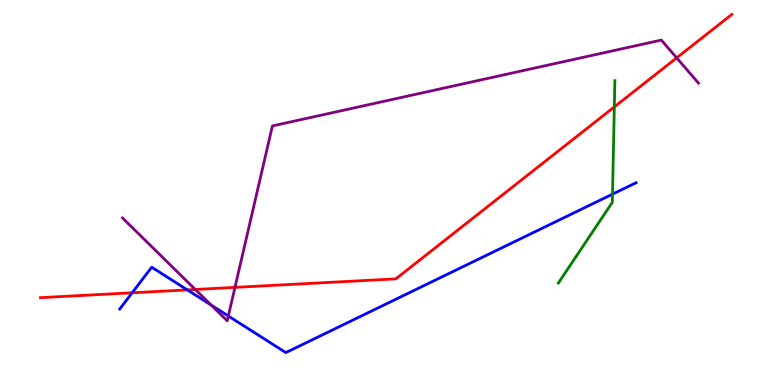[{'lines': ['blue', 'red'], 'intersections': [{'x': 1.71, 'y': 2.39}, {'x': 2.42, 'y': 2.47}]}, {'lines': ['green', 'red'], 'intersections': [{'x': 7.93, 'y': 7.22}]}, {'lines': ['purple', 'red'], 'intersections': [{'x': 2.52, 'y': 2.48}, {'x': 3.03, 'y': 2.54}, {'x': 8.73, 'y': 8.5}]}, {'lines': ['blue', 'green'], 'intersections': [{'x': 7.9, 'y': 4.96}]}, {'lines': ['blue', 'purple'], 'intersections': [{'x': 2.73, 'y': 2.08}, {'x': 2.95, 'y': 1.79}]}, {'lines': ['green', 'purple'], 'intersections': []}]